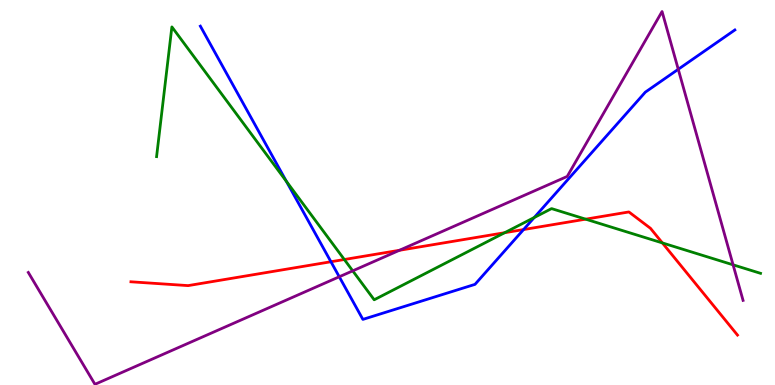[{'lines': ['blue', 'red'], 'intersections': [{'x': 4.27, 'y': 3.2}, {'x': 6.76, 'y': 4.04}]}, {'lines': ['green', 'red'], 'intersections': [{'x': 4.44, 'y': 3.26}, {'x': 6.51, 'y': 3.96}, {'x': 7.56, 'y': 4.31}, {'x': 8.55, 'y': 3.69}]}, {'lines': ['purple', 'red'], 'intersections': [{'x': 5.15, 'y': 3.5}]}, {'lines': ['blue', 'green'], 'intersections': [{'x': 3.7, 'y': 5.29}, {'x': 6.89, 'y': 4.35}]}, {'lines': ['blue', 'purple'], 'intersections': [{'x': 4.38, 'y': 2.81}, {'x': 8.75, 'y': 8.2}]}, {'lines': ['green', 'purple'], 'intersections': [{'x': 4.55, 'y': 2.97}, {'x': 9.46, 'y': 3.12}]}]